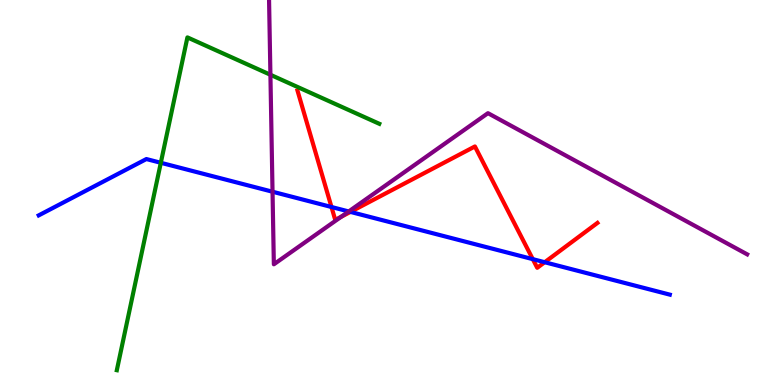[{'lines': ['blue', 'red'], 'intersections': [{'x': 4.28, 'y': 4.62}, {'x': 4.52, 'y': 4.5}, {'x': 6.87, 'y': 3.27}, {'x': 7.03, 'y': 3.19}]}, {'lines': ['green', 'red'], 'intersections': []}, {'lines': ['purple', 'red'], 'intersections': [{'x': 4.4, 'y': 4.37}]}, {'lines': ['blue', 'green'], 'intersections': [{'x': 2.08, 'y': 5.77}]}, {'lines': ['blue', 'purple'], 'intersections': [{'x': 3.52, 'y': 5.02}, {'x': 4.5, 'y': 4.51}]}, {'lines': ['green', 'purple'], 'intersections': [{'x': 3.49, 'y': 8.06}]}]